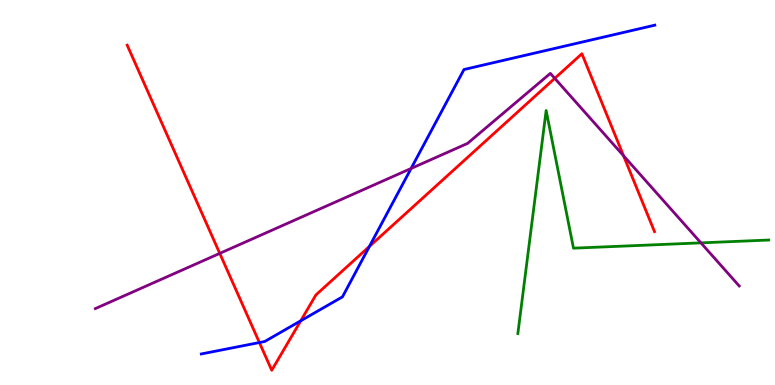[{'lines': ['blue', 'red'], 'intersections': [{'x': 3.35, 'y': 1.1}, {'x': 3.88, 'y': 1.67}, {'x': 4.77, 'y': 3.6}]}, {'lines': ['green', 'red'], 'intersections': []}, {'lines': ['purple', 'red'], 'intersections': [{'x': 2.84, 'y': 3.42}, {'x': 7.16, 'y': 7.97}, {'x': 8.05, 'y': 5.95}]}, {'lines': ['blue', 'green'], 'intersections': []}, {'lines': ['blue', 'purple'], 'intersections': [{'x': 5.3, 'y': 5.62}]}, {'lines': ['green', 'purple'], 'intersections': [{'x': 9.04, 'y': 3.69}]}]